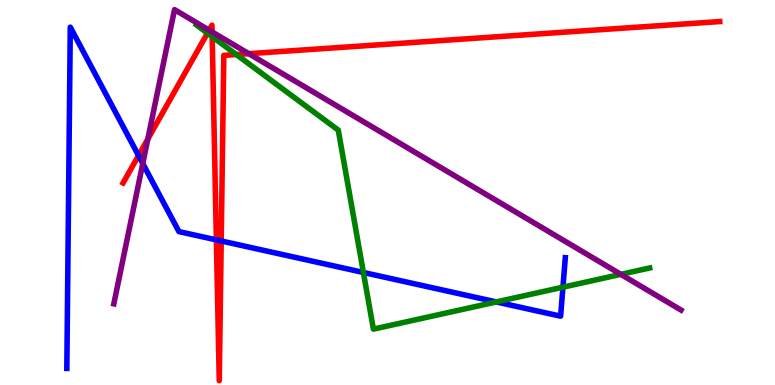[{'lines': ['blue', 'red'], 'intersections': [{'x': 1.79, 'y': 5.96}, {'x': 2.79, 'y': 3.77}, {'x': 2.85, 'y': 3.74}]}, {'lines': ['green', 'red'], 'intersections': [{'x': 2.68, 'y': 9.14}, {'x': 2.74, 'y': 9.05}, {'x': 3.05, 'y': 8.58}]}, {'lines': ['purple', 'red'], 'intersections': [{'x': 1.91, 'y': 6.39}, {'x': 2.7, 'y': 9.22}, {'x': 2.74, 'y': 9.17}, {'x': 3.21, 'y': 8.61}]}, {'lines': ['blue', 'green'], 'intersections': [{'x': 4.69, 'y': 2.92}, {'x': 6.4, 'y': 2.16}, {'x': 7.26, 'y': 2.54}]}, {'lines': ['blue', 'purple'], 'intersections': [{'x': 1.84, 'y': 5.75}]}, {'lines': ['green', 'purple'], 'intersections': [{'x': 8.01, 'y': 2.87}]}]